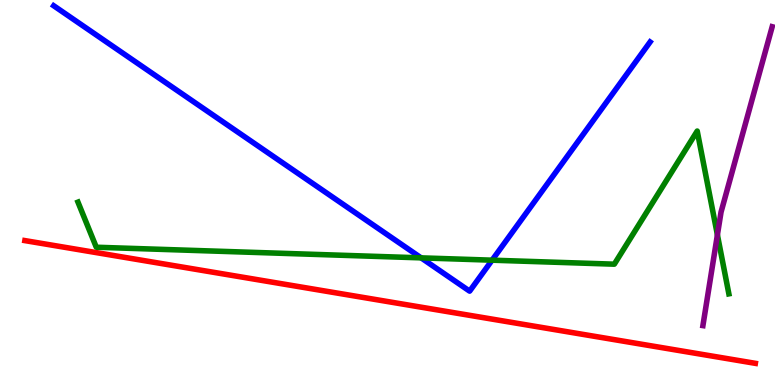[{'lines': ['blue', 'red'], 'intersections': []}, {'lines': ['green', 'red'], 'intersections': []}, {'lines': ['purple', 'red'], 'intersections': []}, {'lines': ['blue', 'green'], 'intersections': [{'x': 5.43, 'y': 3.3}, {'x': 6.35, 'y': 3.24}]}, {'lines': ['blue', 'purple'], 'intersections': []}, {'lines': ['green', 'purple'], 'intersections': [{'x': 9.26, 'y': 3.9}]}]